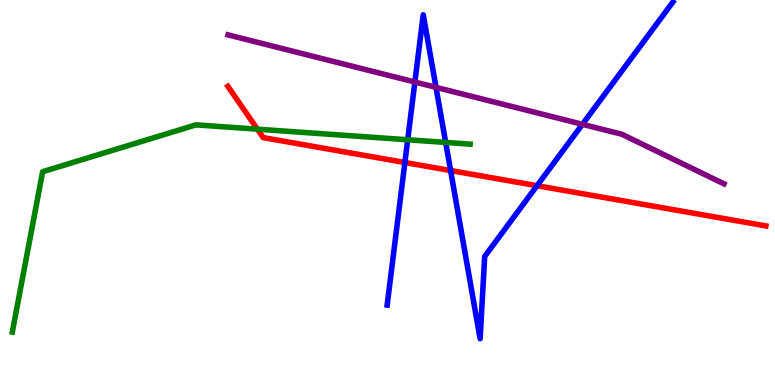[{'lines': ['blue', 'red'], 'intersections': [{'x': 5.22, 'y': 5.78}, {'x': 5.81, 'y': 5.57}, {'x': 6.93, 'y': 5.18}]}, {'lines': ['green', 'red'], 'intersections': [{'x': 3.32, 'y': 6.64}]}, {'lines': ['purple', 'red'], 'intersections': []}, {'lines': ['blue', 'green'], 'intersections': [{'x': 5.26, 'y': 6.37}, {'x': 5.75, 'y': 6.3}]}, {'lines': ['blue', 'purple'], 'intersections': [{'x': 5.35, 'y': 7.87}, {'x': 5.63, 'y': 7.73}, {'x': 7.52, 'y': 6.77}]}, {'lines': ['green', 'purple'], 'intersections': []}]